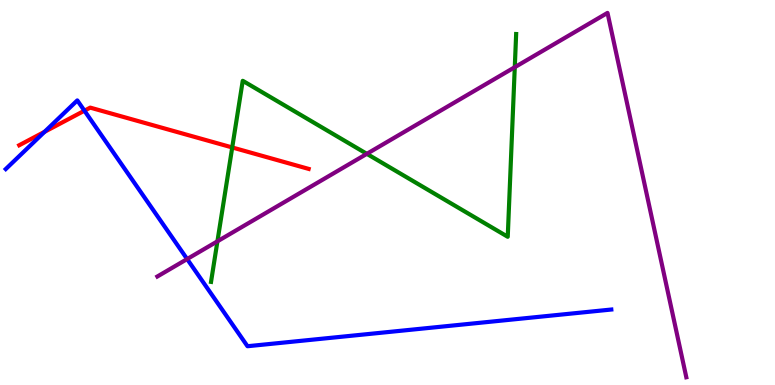[{'lines': ['blue', 'red'], 'intersections': [{'x': 0.575, 'y': 6.58}, {'x': 1.09, 'y': 7.12}]}, {'lines': ['green', 'red'], 'intersections': [{'x': 3.0, 'y': 6.17}]}, {'lines': ['purple', 'red'], 'intersections': []}, {'lines': ['blue', 'green'], 'intersections': []}, {'lines': ['blue', 'purple'], 'intersections': [{'x': 2.41, 'y': 3.27}]}, {'lines': ['green', 'purple'], 'intersections': [{'x': 2.81, 'y': 3.73}, {'x': 4.73, 'y': 6.0}, {'x': 6.64, 'y': 8.25}]}]